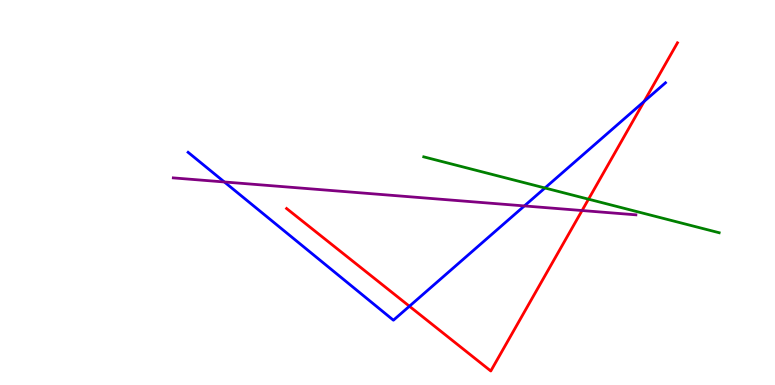[{'lines': ['blue', 'red'], 'intersections': [{'x': 5.28, 'y': 2.05}, {'x': 8.31, 'y': 7.37}]}, {'lines': ['green', 'red'], 'intersections': [{'x': 7.59, 'y': 4.83}]}, {'lines': ['purple', 'red'], 'intersections': [{'x': 7.51, 'y': 4.53}]}, {'lines': ['blue', 'green'], 'intersections': [{'x': 7.03, 'y': 5.12}]}, {'lines': ['blue', 'purple'], 'intersections': [{'x': 2.9, 'y': 5.27}, {'x': 6.77, 'y': 4.65}]}, {'lines': ['green', 'purple'], 'intersections': []}]